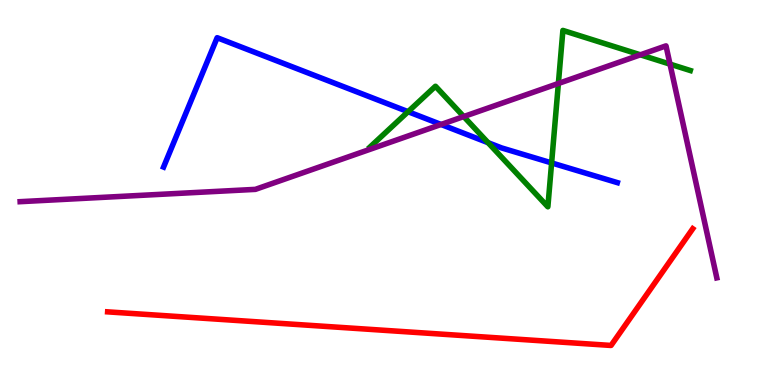[{'lines': ['blue', 'red'], 'intersections': []}, {'lines': ['green', 'red'], 'intersections': []}, {'lines': ['purple', 'red'], 'intersections': []}, {'lines': ['blue', 'green'], 'intersections': [{'x': 5.27, 'y': 7.1}, {'x': 6.3, 'y': 6.29}, {'x': 7.12, 'y': 5.77}]}, {'lines': ['blue', 'purple'], 'intersections': [{'x': 5.69, 'y': 6.77}]}, {'lines': ['green', 'purple'], 'intersections': [{'x': 5.98, 'y': 6.97}, {'x': 7.2, 'y': 7.83}, {'x': 8.26, 'y': 8.58}, {'x': 8.65, 'y': 8.33}]}]